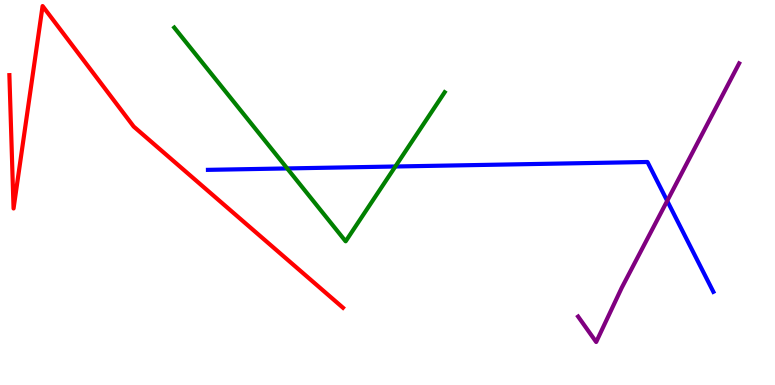[{'lines': ['blue', 'red'], 'intersections': []}, {'lines': ['green', 'red'], 'intersections': []}, {'lines': ['purple', 'red'], 'intersections': []}, {'lines': ['blue', 'green'], 'intersections': [{'x': 3.71, 'y': 5.63}, {'x': 5.1, 'y': 5.68}]}, {'lines': ['blue', 'purple'], 'intersections': [{'x': 8.61, 'y': 4.78}]}, {'lines': ['green', 'purple'], 'intersections': []}]